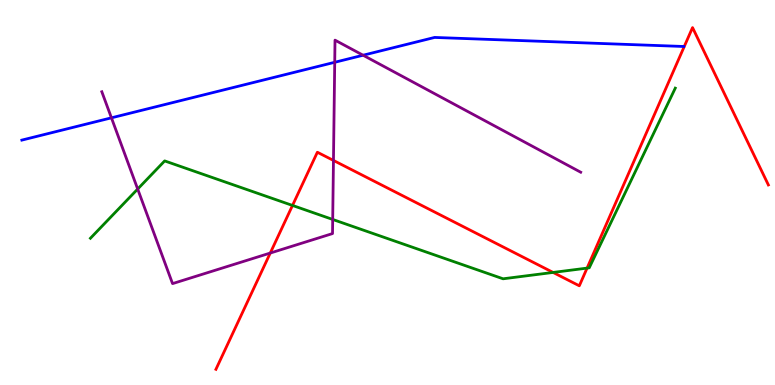[{'lines': ['blue', 'red'], 'intersections': []}, {'lines': ['green', 'red'], 'intersections': [{'x': 3.77, 'y': 4.66}, {'x': 7.14, 'y': 2.92}, {'x': 7.58, 'y': 3.04}]}, {'lines': ['purple', 'red'], 'intersections': [{'x': 3.49, 'y': 3.43}, {'x': 4.3, 'y': 5.83}]}, {'lines': ['blue', 'green'], 'intersections': []}, {'lines': ['blue', 'purple'], 'intersections': [{'x': 1.44, 'y': 6.94}, {'x': 4.32, 'y': 8.38}, {'x': 4.68, 'y': 8.57}]}, {'lines': ['green', 'purple'], 'intersections': [{'x': 1.78, 'y': 5.09}, {'x': 4.29, 'y': 4.3}]}]